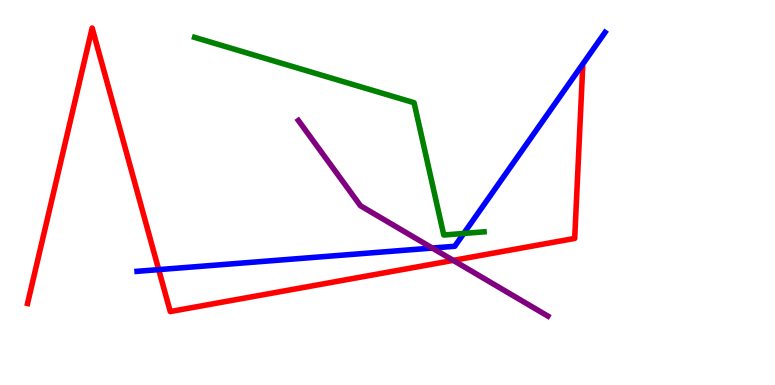[{'lines': ['blue', 'red'], 'intersections': [{'x': 2.05, 'y': 3.0}]}, {'lines': ['green', 'red'], 'intersections': []}, {'lines': ['purple', 'red'], 'intersections': [{'x': 5.85, 'y': 3.24}]}, {'lines': ['blue', 'green'], 'intersections': [{'x': 5.98, 'y': 3.94}]}, {'lines': ['blue', 'purple'], 'intersections': [{'x': 5.58, 'y': 3.56}]}, {'lines': ['green', 'purple'], 'intersections': []}]